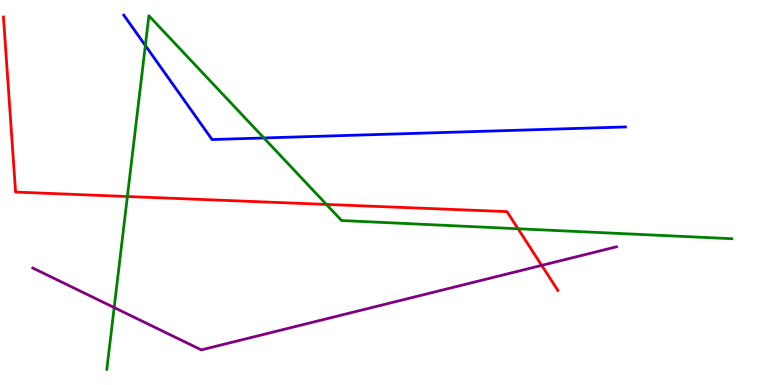[{'lines': ['blue', 'red'], 'intersections': []}, {'lines': ['green', 'red'], 'intersections': [{'x': 1.64, 'y': 4.9}, {'x': 4.21, 'y': 4.69}, {'x': 6.68, 'y': 4.06}]}, {'lines': ['purple', 'red'], 'intersections': [{'x': 6.99, 'y': 3.11}]}, {'lines': ['blue', 'green'], 'intersections': [{'x': 1.88, 'y': 8.82}, {'x': 3.41, 'y': 6.42}]}, {'lines': ['blue', 'purple'], 'intersections': []}, {'lines': ['green', 'purple'], 'intersections': [{'x': 1.47, 'y': 2.01}]}]